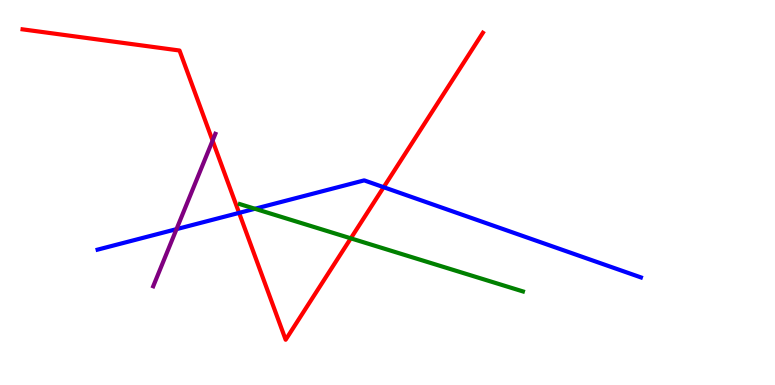[{'lines': ['blue', 'red'], 'intersections': [{'x': 3.09, 'y': 4.47}, {'x': 4.95, 'y': 5.14}]}, {'lines': ['green', 'red'], 'intersections': [{'x': 4.53, 'y': 3.81}]}, {'lines': ['purple', 'red'], 'intersections': [{'x': 2.74, 'y': 6.35}]}, {'lines': ['blue', 'green'], 'intersections': [{'x': 3.29, 'y': 4.58}]}, {'lines': ['blue', 'purple'], 'intersections': [{'x': 2.28, 'y': 4.05}]}, {'lines': ['green', 'purple'], 'intersections': []}]